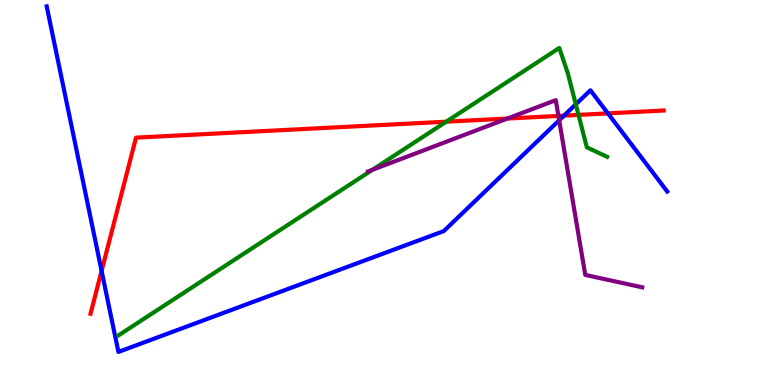[{'lines': ['blue', 'red'], 'intersections': [{'x': 1.31, 'y': 2.96}, {'x': 7.28, 'y': 7.0}, {'x': 7.84, 'y': 7.06}]}, {'lines': ['green', 'red'], 'intersections': [{'x': 5.76, 'y': 6.84}, {'x': 7.46, 'y': 7.02}]}, {'lines': ['purple', 'red'], 'intersections': [{'x': 6.55, 'y': 6.92}, {'x': 7.21, 'y': 6.99}]}, {'lines': ['blue', 'green'], 'intersections': [{'x': 7.43, 'y': 7.29}]}, {'lines': ['blue', 'purple'], 'intersections': [{'x': 7.22, 'y': 6.88}]}, {'lines': ['green', 'purple'], 'intersections': [{'x': 4.81, 'y': 5.59}]}]